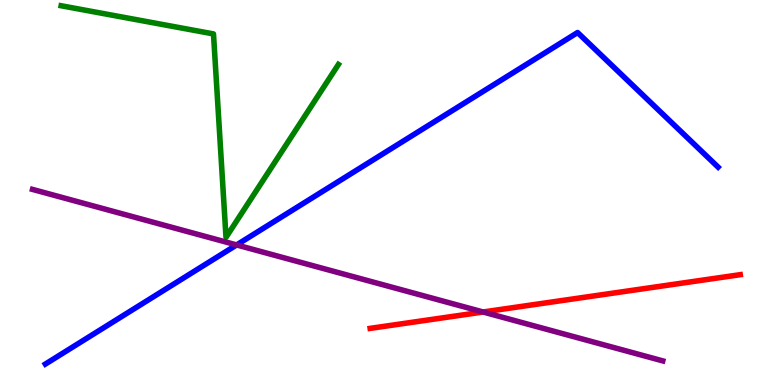[{'lines': ['blue', 'red'], 'intersections': []}, {'lines': ['green', 'red'], 'intersections': []}, {'lines': ['purple', 'red'], 'intersections': [{'x': 6.23, 'y': 1.9}]}, {'lines': ['blue', 'green'], 'intersections': []}, {'lines': ['blue', 'purple'], 'intersections': [{'x': 3.05, 'y': 3.64}]}, {'lines': ['green', 'purple'], 'intersections': []}]